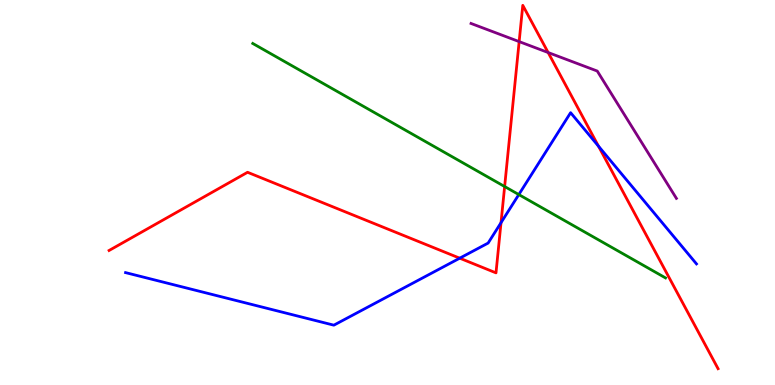[{'lines': ['blue', 'red'], 'intersections': [{'x': 5.93, 'y': 3.29}, {'x': 6.46, 'y': 4.22}, {'x': 7.72, 'y': 6.2}]}, {'lines': ['green', 'red'], 'intersections': [{'x': 6.51, 'y': 5.16}]}, {'lines': ['purple', 'red'], 'intersections': [{'x': 6.7, 'y': 8.92}, {'x': 7.07, 'y': 8.64}]}, {'lines': ['blue', 'green'], 'intersections': [{'x': 6.69, 'y': 4.95}]}, {'lines': ['blue', 'purple'], 'intersections': []}, {'lines': ['green', 'purple'], 'intersections': []}]